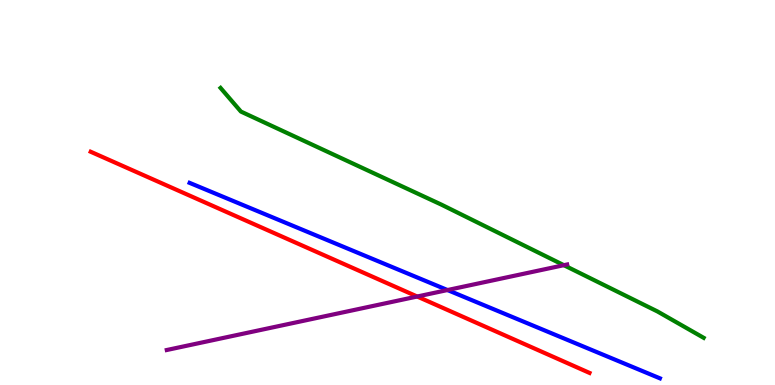[{'lines': ['blue', 'red'], 'intersections': []}, {'lines': ['green', 'red'], 'intersections': []}, {'lines': ['purple', 'red'], 'intersections': [{'x': 5.38, 'y': 2.3}]}, {'lines': ['blue', 'green'], 'intersections': []}, {'lines': ['blue', 'purple'], 'intersections': [{'x': 5.77, 'y': 2.47}]}, {'lines': ['green', 'purple'], 'intersections': [{'x': 7.28, 'y': 3.11}]}]